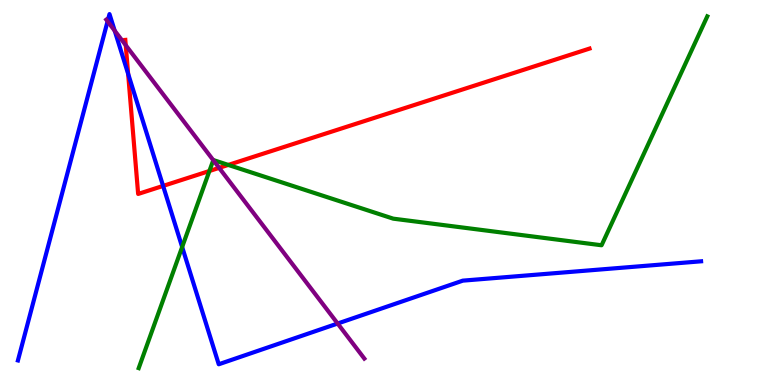[{'lines': ['blue', 'red'], 'intersections': [{'x': 1.65, 'y': 8.08}, {'x': 2.1, 'y': 5.17}]}, {'lines': ['green', 'red'], 'intersections': [{'x': 2.7, 'y': 5.56}, {'x': 2.95, 'y': 5.72}]}, {'lines': ['purple', 'red'], 'intersections': [{'x': 1.62, 'y': 8.83}, {'x': 2.83, 'y': 5.64}]}, {'lines': ['blue', 'green'], 'intersections': [{'x': 2.35, 'y': 3.58}]}, {'lines': ['blue', 'purple'], 'intersections': [{'x': 1.39, 'y': 9.45}, {'x': 1.48, 'y': 9.2}, {'x': 4.36, 'y': 1.6}]}, {'lines': ['green', 'purple'], 'intersections': [{'x': 2.75, 'y': 5.84}]}]